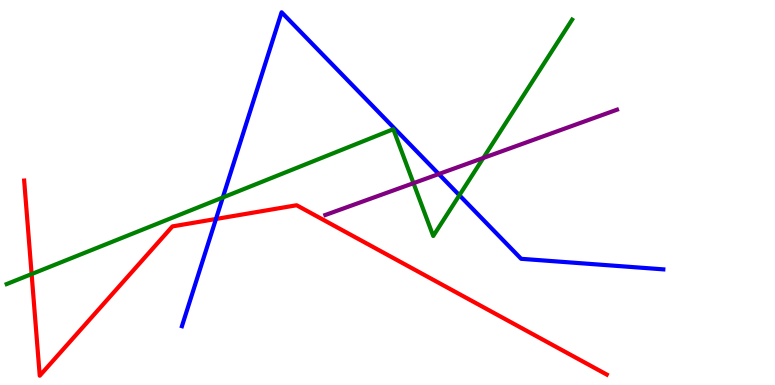[{'lines': ['blue', 'red'], 'intersections': [{'x': 2.79, 'y': 4.31}]}, {'lines': ['green', 'red'], 'intersections': [{'x': 0.408, 'y': 2.88}]}, {'lines': ['purple', 'red'], 'intersections': []}, {'lines': ['blue', 'green'], 'intersections': [{'x': 2.87, 'y': 4.87}, {'x': 5.93, 'y': 4.93}]}, {'lines': ['blue', 'purple'], 'intersections': [{'x': 5.66, 'y': 5.48}]}, {'lines': ['green', 'purple'], 'intersections': [{'x': 5.34, 'y': 5.24}, {'x': 6.24, 'y': 5.9}]}]